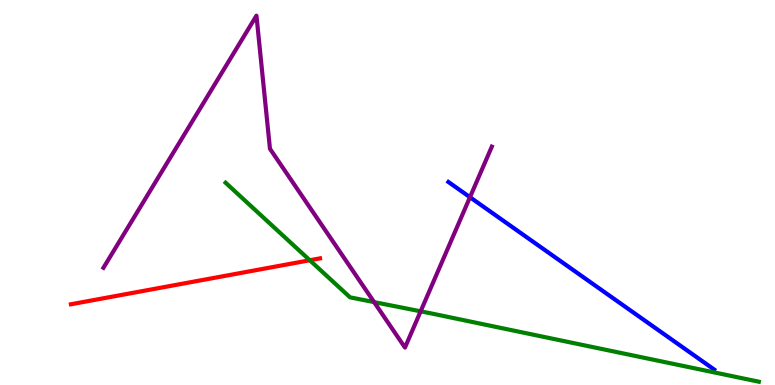[{'lines': ['blue', 'red'], 'intersections': []}, {'lines': ['green', 'red'], 'intersections': [{'x': 4.0, 'y': 3.24}]}, {'lines': ['purple', 'red'], 'intersections': []}, {'lines': ['blue', 'green'], 'intersections': []}, {'lines': ['blue', 'purple'], 'intersections': [{'x': 6.06, 'y': 4.88}]}, {'lines': ['green', 'purple'], 'intersections': [{'x': 4.83, 'y': 2.15}, {'x': 5.43, 'y': 1.91}]}]